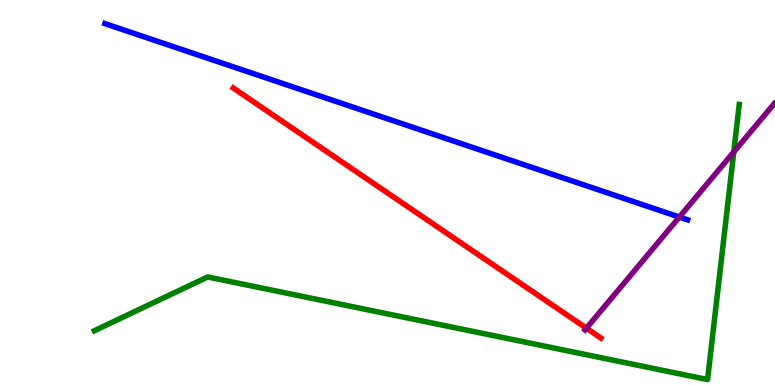[{'lines': ['blue', 'red'], 'intersections': []}, {'lines': ['green', 'red'], 'intersections': []}, {'lines': ['purple', 'red'], 'intersections': [{'x': 7.57, 'y': 1.48}]}, {'lines': ['blue', 'green'], 'intersections': []}, {'lines': ['blue', 'purple'], 'intersections': [{'x': 8.77, 'y': 4.36}]}, {'lines': ['green', 'purple'], 'intersections': [{'x': 9.47, 'y': 6.05}]}]